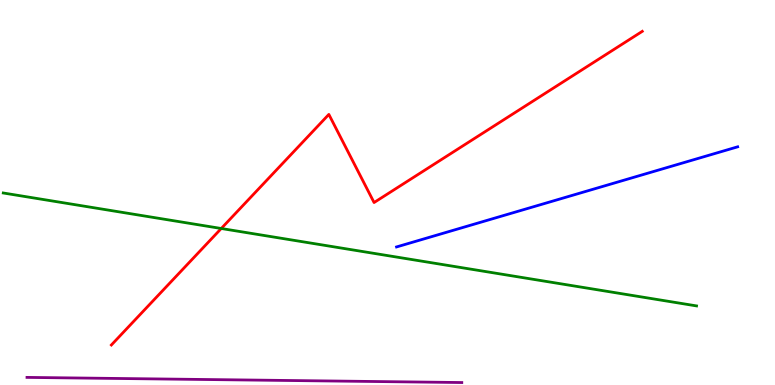[{'lines': ['blue', 'red'], 'intersections': []}, {'lines': ['green', 'red'], 'intersections': [{'x': 2.85, 'y': 4.07}]}, {'lines': ['purple', 'red'], 'intersections': []}, {'lines': ['blue', 'green'], 'intersections': []}, {'lines': ['blue', 'purple'], 'intersections': []}, {'lines': ['green', 'purple'], 'intersections': []}]